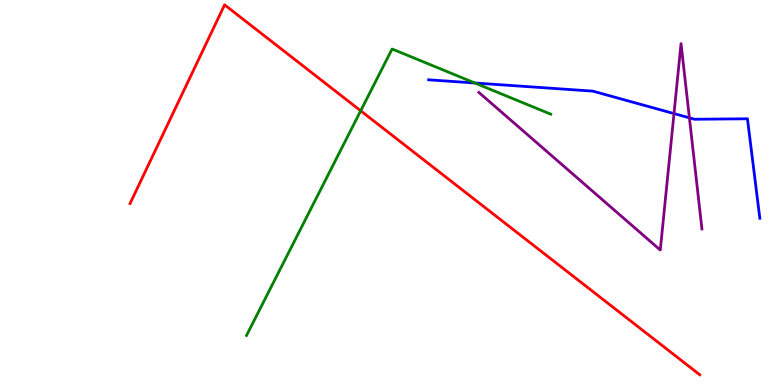[{'lines': ['blue', 'red'], 'intersections': []}, {'lines': ['green', 'red'], 'intersections': [{'x': 4.65, 'y': 7.12}]}, {'lines': ['purple', 'red'], 'intersections': []}, {'lines': ['blue', 'green'], 'intersections': [{'x': 6.13, 'y': 7.84}]}, {'lines': ['blue', 'purple'], 'intersections': [{'x': 8.7, 'y': 7.05}, {'x': 8.9, 'y': 6.94}]}, {'lines': ['green', 'purple'], 'intersections': []}]